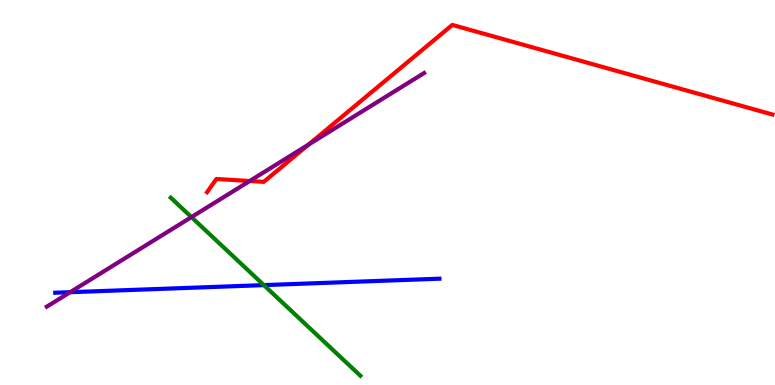[{'lines': ['blue', 'red'], 'intersections': []}, {'lines': ['green', 'red'], 'intersections': []}, {'lines': ['purple', 'red'], 'intersections': [{'x': 3.22, 'y': 5.3}, {'x': 3.98, 'y': 6.24}]}, {'lines': ['blue', 'green'], 'intersections': [{'x': 3.4, 'y': 2.59}]}, {'lines': ['blue', 'purple'], 'intersections': [{'x': 0.905, 'y': 2.41}]}, {'lines': ['green', 'purple'], 'intersections': [{'x': 2.47, 'y': 4.36}]}]